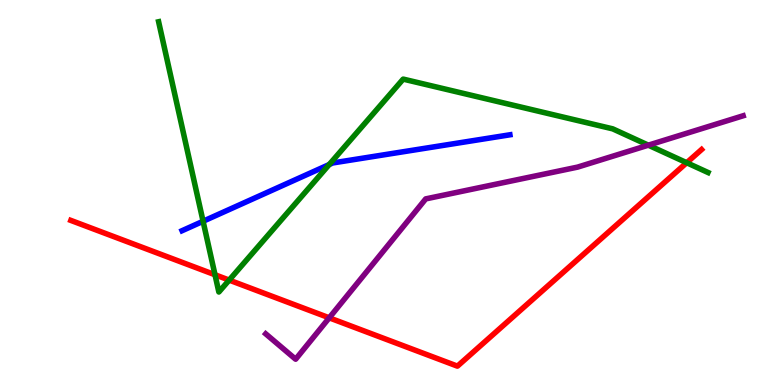[{'lines': ['blue', 'red'], 'intersections': []}, {'lines': ['green', 'red'], 'intersections': [{'x': 2.77, 'y': 2.86}, {'x': 2.96, 'y': 2.72}, {'x': 8.86, 'y': 5.77}]}, {'lines': ['purple', 'red'], 'intersections': [{'x': 4.25, 'y': 1.74}]}, {'lines': ['blue', 'green'], 'intersections': [{'x': 2.62, 'y': 4.25}, {'x': 4.25, 'y': 5.73}]}, {'lines': ['blue', 'purple'], 'intersections': []}, {'lines': ['green', 'purple'], 'intersections': [{'x': 8.37, 'y': 6.23}]}]